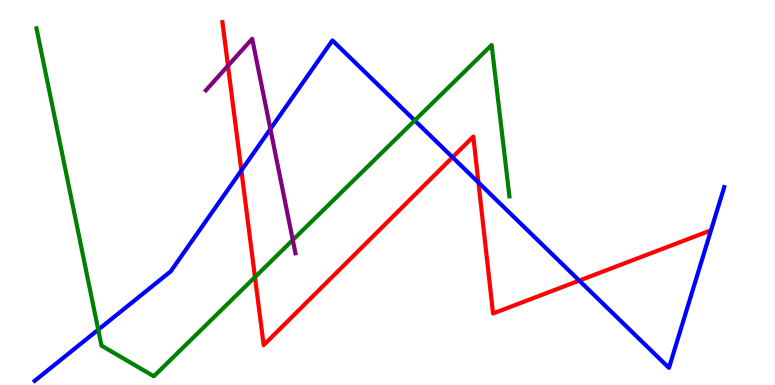[{'lines': ['blue', 'red'], 'intersections': [{'x': 3.11, 'y': 5.57}, {'x': 5.84, 'y': 5.92}, {'x': 6.17, 'y': 5.26}, {'x': 7.47, 'y': 2.71}]}, {'lines': ['green', 'red'], 'intersections': [{'x': 3.29, 'y': 2.8}]}, {'lines': ['purple', 'red'], 'intersections': [{'x': 2.94, 'y': 8.29}]}, {'lines': ['blue', 'green'], 'intersections': [{'x': 1.27, 'y': 1.44}, {'x': 5.35, 'y': 6.87}]}, {'lines': ['blue', 'purple'], 'intersections': [{'x': 3.49, 'y': 6.65}]}, {'lines': ['green', 'purple'], 'intersections': [{'x': 3.78, 'y': 3.77}]}]